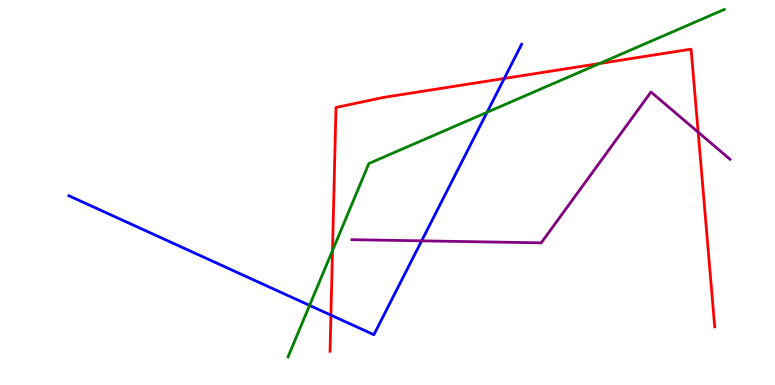[{'lines': ['blue', 'red'], 'intersections': [{'x': 4.27, 'y': 1.81}, {'x': 6.51, 'y': 7.96}]}, {'lines': ['green', 'red'], 'intersections': [{'x': 4.29, 'y': 3.49}, {'x': 7.74, 'y': 8.35}]}, {'lines': ['purple', 'red'], 'intersections': [{'x': 9.01, 'y': 6.57}]}, {'lines': ['blue', 'green'], 'intersections': [{'x': 3.99, 'y': 2.07}, {'x': 6.28, 'y': 7.08}]}, {'lines': ['blue', 'purple'], 'intersections': [{'x': 5.44, 'y': 3.74}]}, {'lines': ['green', 'purple'], 'intersections': []}]